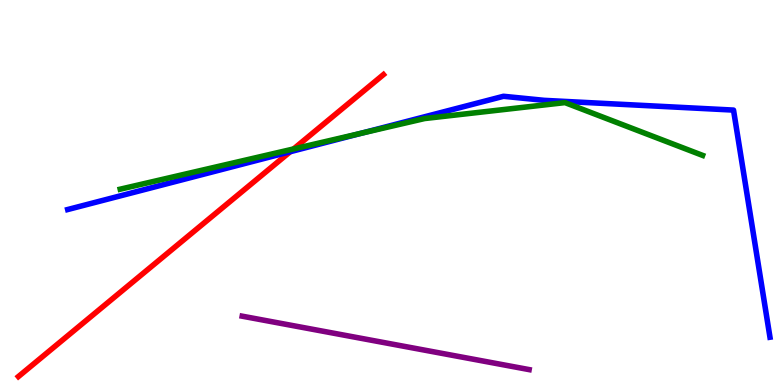[{'lines': ['blue', 'red'], 'intersections': [{'x': 3.75, 'y': 6.06}]}, {'lines': ['green', 'red'], 'intersections': [{'x': 3.79, 'y': 6.13}]}, {'lines': ['purple', 'red'], 'intersections': []}, {'lines': ['blue', 'green'], 'intersections': [{'x': 4.67, 'y': 6.54}]}, {'lines': ['blue', 'purple'], 'intersections': []}, {'lines': ['green', 'purple'], 'intersections': []}]